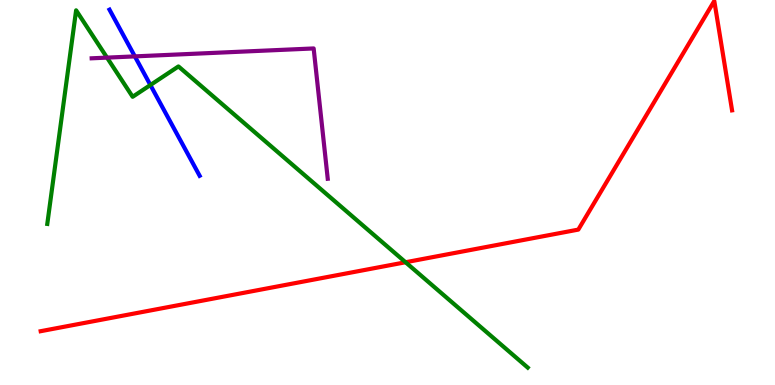[{'lines': ['blue', 'red'], 'intersections': []}, {'lines': ['green', 'red'], 'intersections': [{'x': 5.23, 'y': 3.19}]}, {'lines': ['purple', 'red'], 'intersections': []}, {'lines': ['blue', 'green'], 'intersections': [{'x': 1.94, 'y': 7.79}]}, {'lines': ['blue', 'purple'], 'intersections': [{'x': 1.74, 'y': 8.54}]}, {'lines': ['green', 'purple'], 'intersections': [{'x': 1.38, 'y': 8.5}]}]